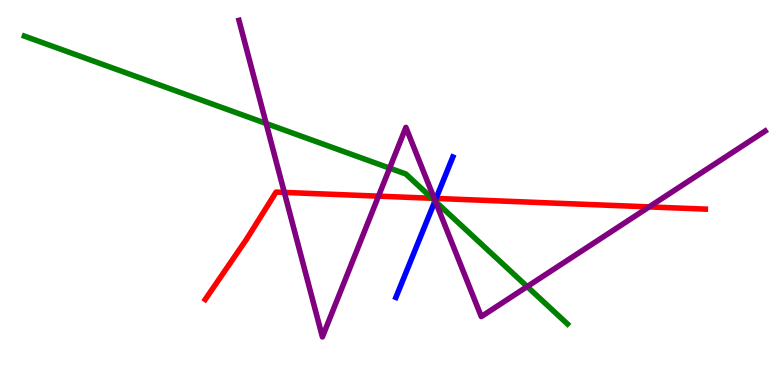[{'lines': ['blue', 'red'], 'intersections': [{'x': 5.63, 'y': 4.85}]}, {'lines': ['green', 'red'], 'intersections': [{'x': 5.57, 'y': 4.85}]}, {'lines': ['purple', 'red'], 'intersections': [{'x': 3.67, 'y': 5.0}, {'x': 4.88, 'y': 4.91}, {'x': 5.6, 'y': 4.85}, {'x': 8.38, 'y': 4.63}]}, {'lines': ['blue', 'green'], 'intersections': [{'x': 5.61, 'y': 4.78}]}, {'lines': ['blue', 'purple'], 'intersections': [{'x': 5.61, 'y': 4.79}]}, {'lines': ['green', 'purple'], 'intersections': [{'x': 3.43, 'y': 6.79}, {'x': 5.03, 'y': 5.63}, {'x': 5.62, 'y': 4.77}, {'x': 6.8, 'y': 2.56}]}]